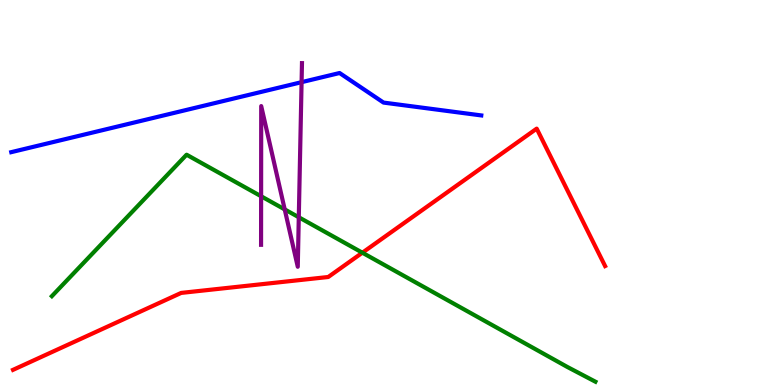[{'lines': ['blue', 'red'], 'intersections': []}, {'lines': ['green', 'red'], 'intersections': [{'x': 4.68, 'y': 3.44}]}, {'lines': ['purple', 'red'], 'intersections': []}, {'lines': ['blue', 'green'], 'intersections': []}, {'lines': ['blue', 'purple'], 'intersections': [{'x': 3.89, 'y': 7.87}]}, {'lines': ['green', 'purple'], 'intersections': [{'x': 3.37, 'y': 4.9}, {'x': 3.67, 'y': 4.56}, {'x': 3.86, 'y': 4.36}]}]